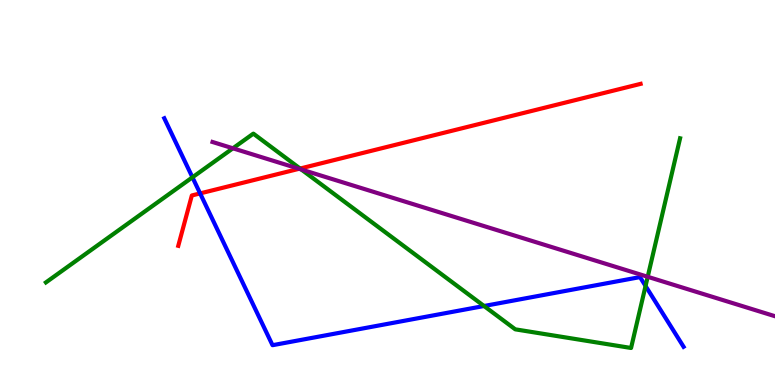[{'lines': ['blue', 'red'], 'intersections': [{'x': 2.58, 'y': 4.98}]}, {'lines': ['green', 'red'], 'intersections': [{'x': 3.87, 'y': 5.62}]}, {'lines': ['purple', 'red'], 'intersections': [{'x': 3.86, 'y': 5.62}]}, {'lines': ['blue', 'green'], 'intersections': [{'x': 2.48, 'y': 5.39}, {'x': 6.25, 'y': 2.05}, {'x': 8.33, 'y': 2.57}]}, {'lines': ['blue', 'purple'], 'intersections': []}, {'lines': ['green', 'purple'], 'intersections': [{'x': 3.01, 'y': 6.15}, {'x': 3.89, 'y': 5.6}, {'x': 8.36, 'y': 2.81}]}]